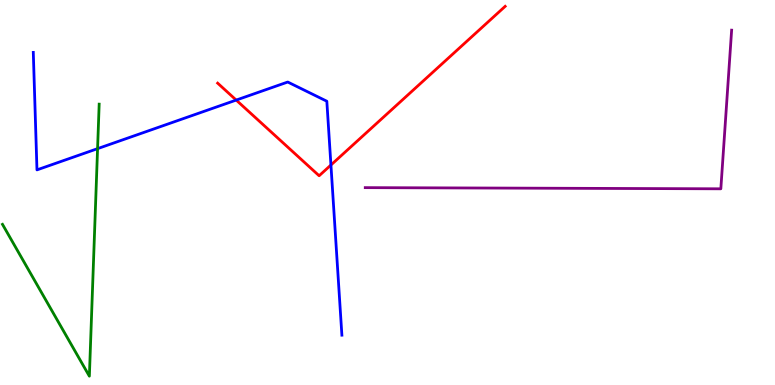[{'lines': ['blue', 'red'], 'intersections': [{'x': 3.05, 'y': 7.4}, {'x': 4.27, 'y': 5.71}]}, {'lines': ['green', 'red'], 'intersections': []}, {'lines': ['purple', 'red'], 'intersections': []}, {'lines': ['blue', 'green'], 'intersections': [{'x': 1.26, 'y': 6.14}]}, {'lines': ['blue', 'purple'], 'intersections': []}, {'lines': ['green', 'purple'], 'intersections': []}]